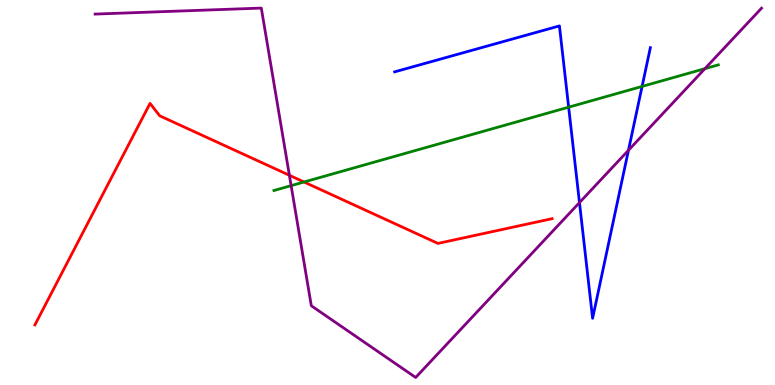[{'lines': ['blue', 'red'], 'intersections': []}, {'lines': ['green', 'red'], 'intersections': [{'x': 3.92, 'y': 5.27}]}, {'lines': ['purple', 'red'], 'intersections': [{'x': 3.73, 'y': 5.45}]}, {'lines': ['blue', 'green'], 'intersections': [{'x': 7.34, 'y': 7.22}, {'x': 8.29, 'y': 7.76}]}, {'lines': ['blue', 'purple'], 'intersections': [{'x': 7.48, 'y': 4.74}, {'x': 8.11, 'y': 6.1}]}, {'lines': ['green', 'purple'], 'intersections': [{'x': 3.76, 'y': 5.18}, {'x': 9.1, 'y': 8.22}]}]